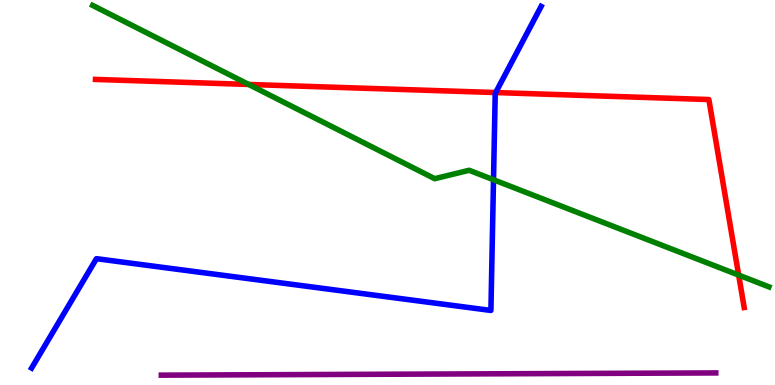[{'lines': ['blue', 'red'], 'intersections': [{'x': 6.4, 'y': 7.6}]}, {'lines': ['green', 'red'], 'intersections': [{'x': 3.21, 'y': 7.81}, {'x': 9.53, 'y': 2.85}]}, {'lines': ['purple', 'red'], 'intersections': []}, {'lines': ['blue', 'green'], 'intersections': [{'x': 6.37, 'y': 5.33}]}, {'lines': ['blue', 'purple'], 'intersections': []}, {'lines': ['green', 'purple'], 'intersections': []}]